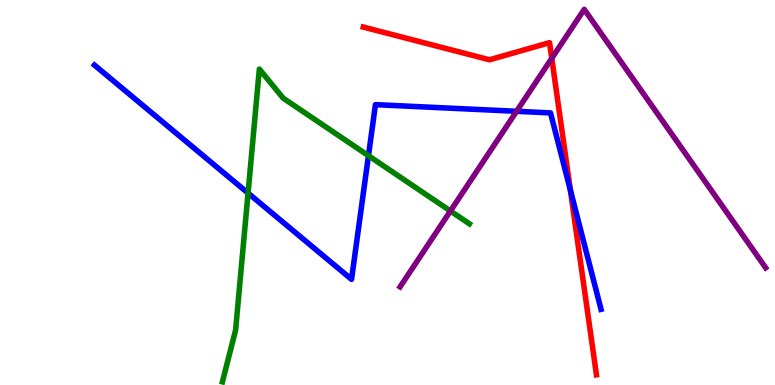[{'lines': ['blue', 'red'], 'intersections': [{'x': 7.36, 'y': 5.06}]}, {'lines': ['green', 'red'], 'intersections': []}, {'lines': ['purple', 'red'], 'intersections': [{'x': 7.12, 'y': 8.49}]}, {'lines': ['blue', 'green'], 'intersections': [{'x': 3.2, 'y': 4.98}, {'x': 4.75, 'y': 5.96}]}, {'lines': ['blue', 'purple'], 'intersections': [{'x': 6.67, 'y': 7.11}]}, {'lines': ['green', 'purple'], 'intersections': [{'x': 5.81, 'y': 4.52}]}]